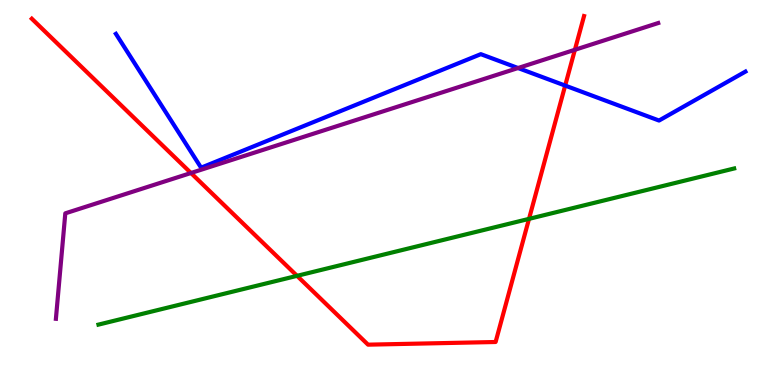[{'lines': ['blue', 'red'], 'intersections': [{'x': 7.29, 'y': 7.78}]}, {'lines': ['green', 'red'], 'intersections': [{'x': 3.83, 'y': 2.84}, {'x': 6.83, 'y': 4.32}]}, {'lines': ['purple', 'red'], 'intersections': [{'x': 2.46, 'y': 5.51}, {'x': 7.42, 'y': 8.71}]}, {'lines': ['blue', 'green'], 'intersections': []}, {'lines': ['blue', 'purple'], 'intersections': [{'x': 6.68, 'y': 8.23}]}, {'lines': ['green', 'purple'], 'intersections': []}]